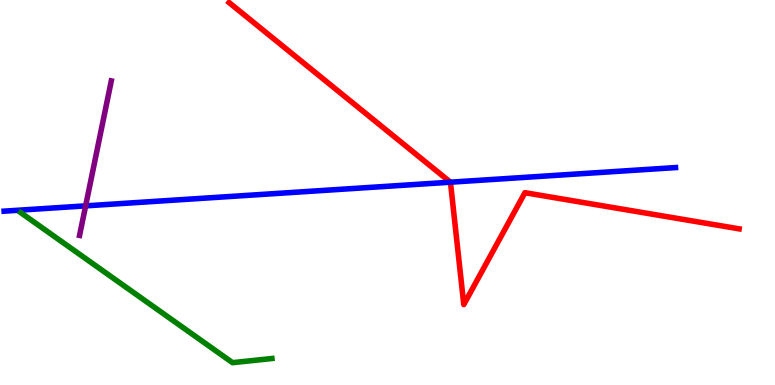[{'lines': ['blue', 'red'], 'intersections': [{'x': 5.81, 'y': 5.27}]}, {'lines': ['green', 'red'], 'intersections': []}, {'lines': ['purple', 'red'], 'intersections': []}, {'lines': ['blue', 'green'], 'intersections': []}, {'lines': ['blue', 'purple'], 'intersections': [{'x': 1.1, 'y': 4.65}]}, {'lines': ['green', 'purple'], 'intersections': []}]